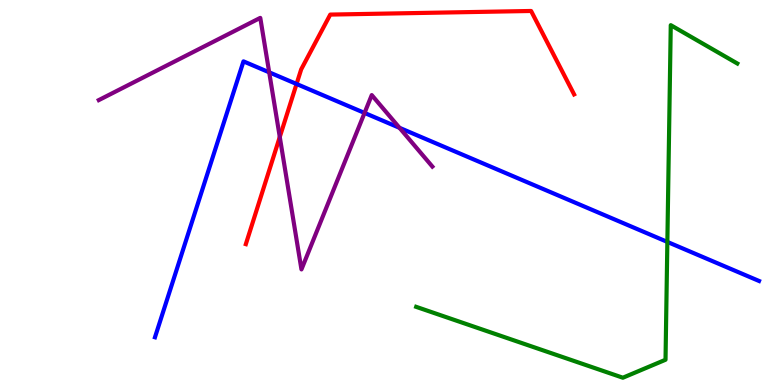[{'lines': ['blue', 'red'], 'intersections': [{'x': 3.83, 'y': 7.82}]}, {'lines': ['green', 'red'], 'intersections': []}, {'lines': ['purple', 'red'], 'intersections': [{'x': 3.61, 'y': 6.44}]}, {'lines': ['blue', 'green'], 'intersections': [{'x': 8.61, 'y': 3.72}]}, {'lines': ['blue', 'purple'], 'intersections': [{'x': 3.47, 'y': 8.12}, {'x': 4.7, 'y': 7.07}, {'x': 5.15, 'y': 6.68}]}, {'lines': ['green', 'purple'], 'intersections': []}]